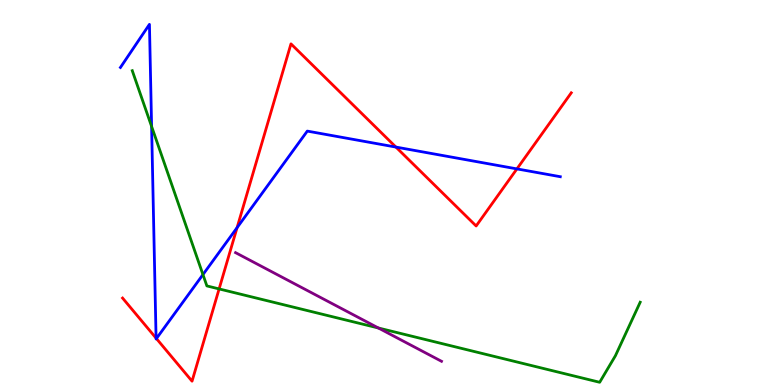[{'lines': ['blue', 'red'], 'intersections': [{'x': 2.01, 'y': 1.22}, {'x': 2.02, 'y': 1.21}, {'x': 3.06, 'y': 4.09}, {'x': 5.11, 'y': 6.18}, {'x': 6.67, 'y': 5.61}]}, {'lines': ['green', 'red'], 'intersections': [{'x': 2.83, 'y': 2.5}]}, {'lines': ['purple', 'red'], 'intersections': []}, {'lines': ['blue', 'green'], 'intersections': [{'x': 1.96, 'y': 6.72}, {'x': 2.62, 'y': 2.87}]}, {'lines': ['blue', 'purple'], 'intersections': []}, {'lines': ['green', 'purple'], 'intersections': [{'x': 4.88, 'y': 1.48}]}]